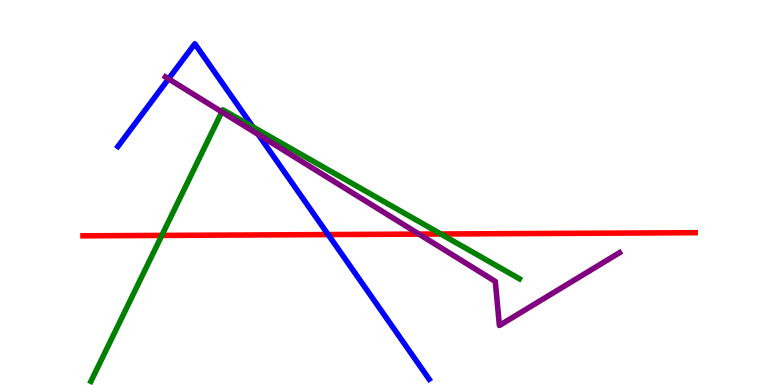[{'lines': ['blue', 'red'], 'intersections': [{'x': 4.23, 'y': 3.91}]}, {'lines': ['green', 'red'], 'intersections': [{'x': 2.09, 'y': 3.89}, {'x': 5.69, 'y': 3.92}]}, {'lines': ['purple', 'red'], 'intersections': [{'x': 5.41, 'y': 3.92}]}, {'lines': ['blue', 'green'], 'intersections': [{'x': 3.26, 'y': 6.7}]}, {'lines': ['blue', 'purple'], 'intersections': [{'x': 2.17, 'y': 7.95}, {'x': 3.33, 'y': 6.51}]}, {'lines': ['green', 'purple'], 'intersections': [{'x': 2.86, 'y': 7.09}]}]